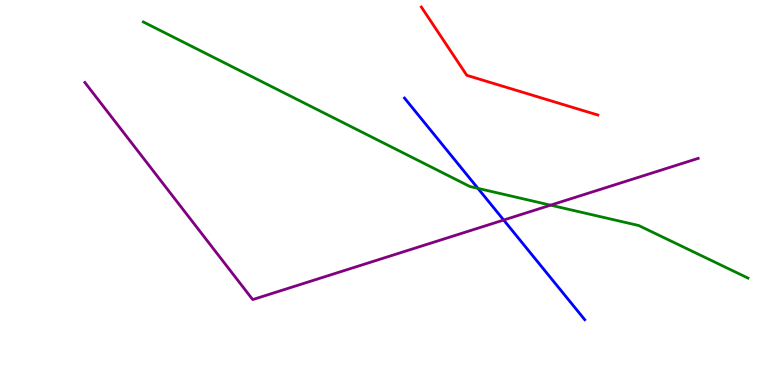[{'lines': ['blue', 'red'], 'intersections': []}, {'lines': ['green', 'red'], 'intersections': []}, {'lines': ['purple', 'red'], 'intersections': []}, {'lines': ['blue', 'green'], 'intersections': [{'x': 6.17, 'y': 5.11}]}, {'lines': ['blue', 'purple'], 'intersections': [{'x': 6.5, 'y': 4.29}]}, {'lines': ['green', 'purple'], 'intersections': [{'x': 7.1, 'y': 4.67}]}]